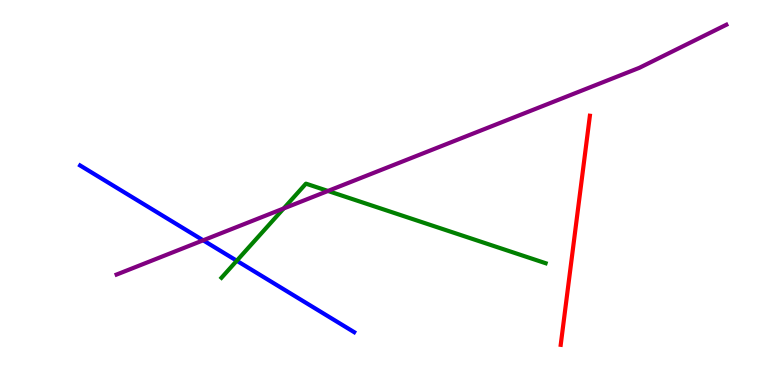[{'lines': ['blue', 'red'], 'intersections': []}, {'lines': ['green', 'red'], 'intersections': []}, {'lines': ['purple', 'red'], 'intersections': []}, {'lines': ['blue', 'green'], 'intersections': [{'x': 3.05, 'y': 3.23}]}, {'lines': ['blue', 'purple'], 'intersections': [{'x': 2.62, 'y': 3.76}]}, {'lines': ['green', 'purple'], 'intersections': [{'x': 3.66, 'y': 4.58}, {'x': 4.23, 'y': 5.04}]}]